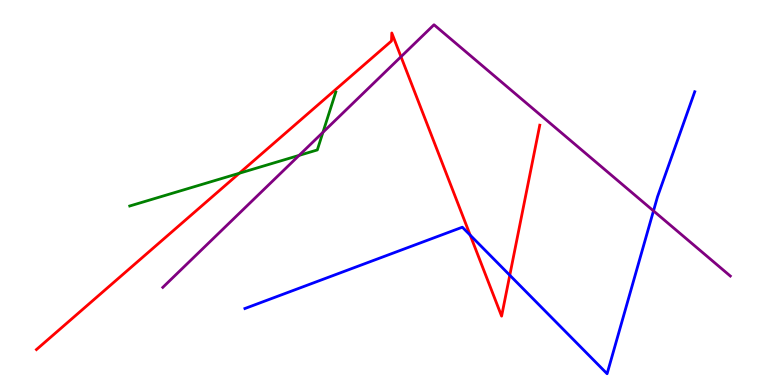[{'lines': ['blue', 'red'], 'intersections': [{'x': 6.07, 'y': 3.89}, {'x': 6.58, 'y': 2.85}]}, {'lines': ['green', 'red'], 'intersections': [{'x': 3.09, 'y': 5.5}]}, {'lines': ['purple', 'red'], 'intersections': [{'x': 5.17, 'y': 8.53}]}, {'lines': ['blue', 'green'], 'intersections': []}, {'lines': ['blue', 'purple'], 'intersections': [{'x': 8.43, 'y': 4.52}]}, {'lines': ['green', 'purple'], 'intersections': [{'x': 3.86, 'y': 5.96}, {'x': 4.17, 'y': 6.56}]}]